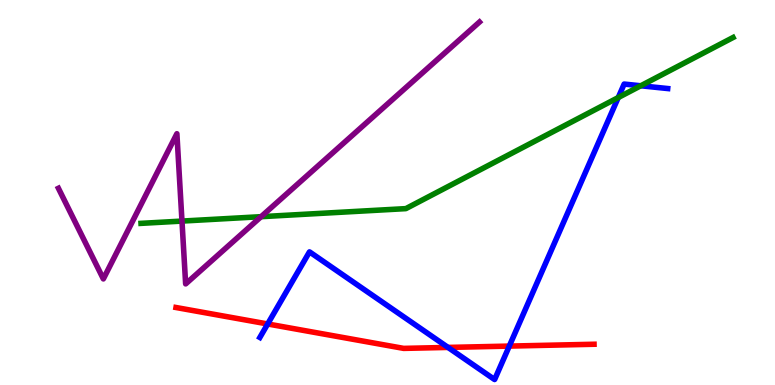[{'lines': ['blue', 'red'], 'intersections': [{'x': 3.45, 'y': 1.59}, {'x': 5.78, 'y': 0.976}, {'x': 6.57, 'y': 1.01}]}, {'lines': ['green', 'red'], 'intersections': []}, {'lines': ['purple', 'red'], 'intersections': []}, {'lines': ['blue', 'green'], 'intersections': [{'x': 7.98, 'y': 7.47}, {'x': 8.27, 'y': 7.77}]}, {'lines': ['blue', 'purple'], 'intersections': []}, {'lines': ['green', 'purple'], 'intersections': [{'x': 2.35, 'y': 4.26}, {'x': 3.37, 'y': 4.37}]}]